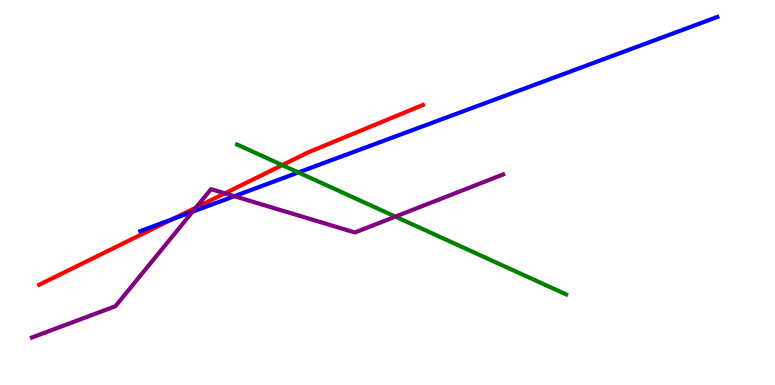[{'lines': ['blue', 'red'], 'intersections': [{'x': 2.22, 'y': 4.31}]}, {'lines': ['green', 'red'], 'intersections': [{'x': 3.64, 'y': 5.71}]}, {'lines': ['purple', 'red'], 'intersections': [{'x': 2.53, 'y': 4.61}, {'x': 2.9, 'y': 4.98}]}, {'lines': ['blue', 'green'], 'intersections': [{'x': 3.85, 'y': 5.52}]}, {'lines': ['blue', 'purple'], 'intersections': [{'x': 2.49, 'y': 4.5}, {'x': 3.02, 'y': 4.9}]}, {'lines': ['green', 'purple'], 'intersections': [{'x': 5.1, 'y': 4.37}]}]